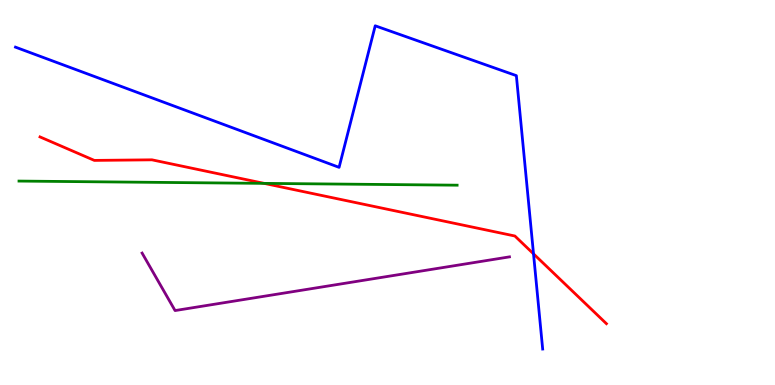[{'lines': ['blue', 'red'], 'intersections': [{'x': 6.88, 'y': 3.41}]}, {'lines': ['green', 'red'], 'intersections': [{'x': 3.41, 'y': 5.24}]}, {'lines': ['purple', 'red'], 'intersections': []}, {'lines': ['blue', 'green'], 'intersections': []}, {'lines': ['blue', 'purple'], 'intersections': []}, {'lines': ['green', 'purple'], 'intersections': []}]